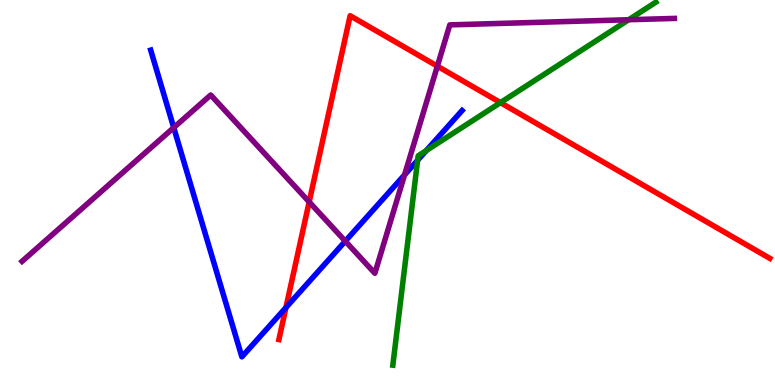[{'lines': ['blue', 'red'], 'intersections': [{'x': 3.69, 'y': 2.01}]}, {'lines': ['green', 'red'], 'intersections': [{'x': 6.46, 'y': 7.33}]}, {'lines': ['purple', 'red'], 'intersections': [{'x': 3.99, 'y': 4.75}, {'x': 5.64, 'y': 8.28}]}, {'lines': ['blue', 'green'], 'intersections': [{'x': 5.39, 'y': 5.84}, {'x': 5.5, 'y': 6.09}]}, {'lines': ['blue', 'purple'], 'intersections': [{'x': 2.24, 'y': 6.69}, {'x': 4.46, 'y': 3.74}, {'x': 5.22, 'y': 5.46}]}, {'lines': ['green', 'purple'], 'intersections': [{'x': 8.11, 'y': 9.49}]}]